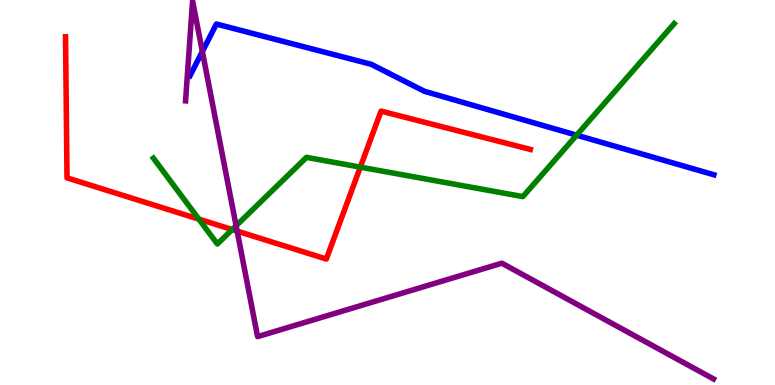[{'lines': ['blue', 'red'], 'intersections': []}, {'lines': ['green', 'red'], 'intersections': [{'x': 2.57, 'y': 4.31}, {'x': 3.0, 'y': 4.04}, {'x': 4.65, 'y': 5.66}]}, {'lines': ['purple', 'red'], 'intersections': [{'x': 3.06, 'y': 4.0}]}, {'lines': ['blue', 'green'], 'intersections': [{'x': 7.44, 'y': 6.49}]}, {'lines': ['blue', 'purple'], 'intersections': [{'x': 2.61, 'y': 8.66}]}, {'lines': ['green', 'purple'], 'intersections': [{'x': 3.05, 'y': 4.14}]}]